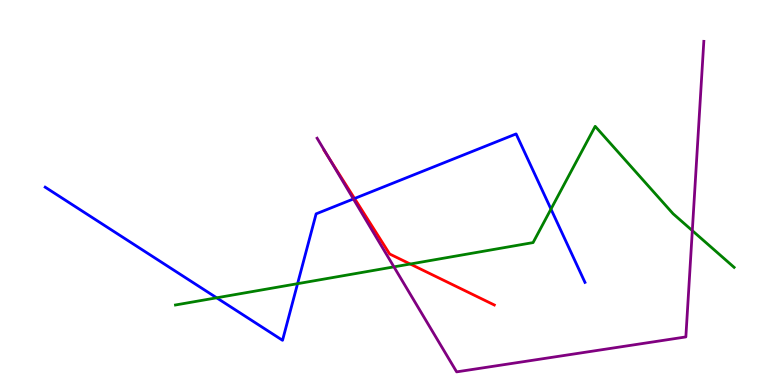[{'lines': ['blue', 'red'], 'intersections': [{'x': 4.57, 'y': 4.84}]}, {'lines': ['green', 'red'], 'intersections': [{'x': 5.29, 'y': 3.14}]}, {'lines': ['purple', 'red'], 'intersections': [{'x': 4.24, 'y': 5.92}]}, {'lines': ['blue', 'green'], 'intersections': [{'x': 2.8, 'y': 2.26}, {'x': 3.84, 'y': 2.63}, {'x': 7.11, 'y': 4.57}]}, {'lines': ['blue', 'purple'], 'intersections': [{'x': 4.56, 'y': 4.83}]}, {'lines': ['green', 'purple'], 'intersections': [{'x': 5.08, 'y': 3.07}, {'x': 8.93, 'y': 4.01}]}]